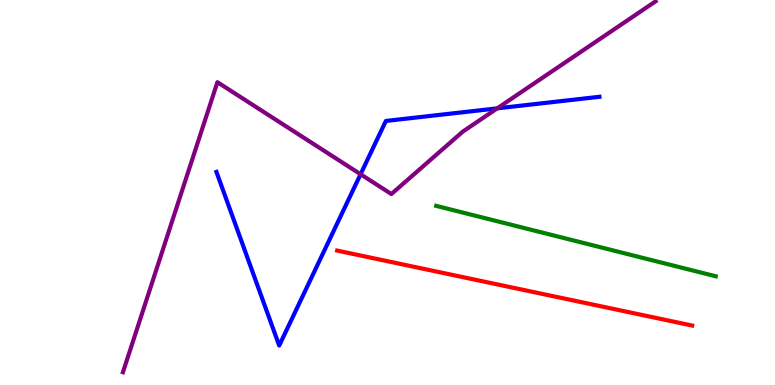[{'lines': ['blue', 'red'], 'intersections': []}, {'lines': ['green', 'red'], 'intersections': []}, {'lines': ['purple', 'red'], 'intersections': []}, {'lines': ['blue', 'green'], 'intersections': []}, {'lines': ['blue', 'purple'], 'intersections': [{'x': 4.65, 'y': 5.47}, {'x': 6.42, 'y': 7.19}]}, {'lines': ['green', 'purple'], 'intersections': []}]